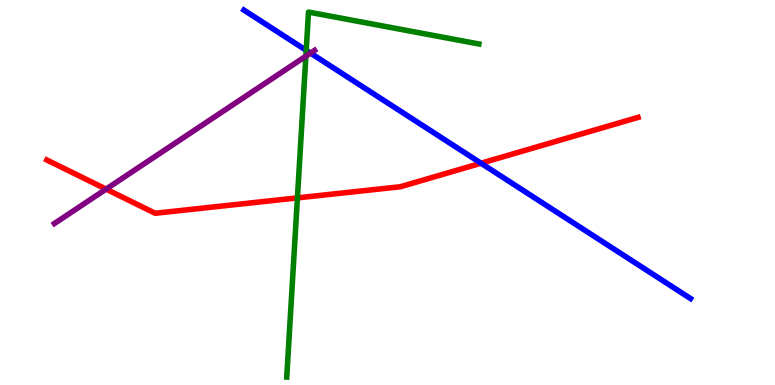[{'lines': ['blue', 'red'], 'intersections': [{'x': 6.21, 'y': 5.76}]}, {'lines': ['green', 'red'], 'intersections': [{'x': 3.84, 'y': 4.86}]}, {'lines': ['purple', 'red'], 'intersections': [{'x': 1.37, 'y': 5.09}]}, {'lines': ['blue', 'green'], 'intersections': [{'x': 3.95, 'y': 8.69}]}, {'lines': ['blue', 'purple'], 'intersections': [{'x': 4.01, 'y': 8.62}]}, {'lines': ['green', 'purple'], 'intersections': [{'x': 3.95, 'y': 8.54}]}]